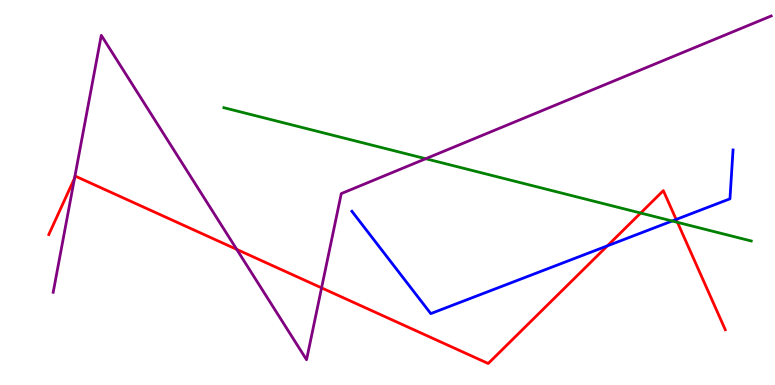[{'lines': ['blue', 'red'], 'intersections': [{'x': 7.84, 'y': 3.61}, {'x': 8.72, 'y': 4.3}]}, {'lines': ['green', 'red'], 'intersections': [{'x': 8.27, 'y': 4.47}, {'x': 8.74, 'y': 4.23}]}, {'lines': ['purple', 'red'], 'intersections': [{'x': 0.962, 'y': 5.37}, {'x': 3.05, 'y': 3.52}, {'x': 4.15, 'y': 2.52}]}, {'lines': ['blue', 'green'], 'intersections': [{'x': 8.67, 'y': 4.26}]}, {'lines': ['blue', 'purple'], 'intersections': []}, {'lines': ['green', 'purple'], 'intersections': [{'x': 5.49, 'y': 5.88}]}]